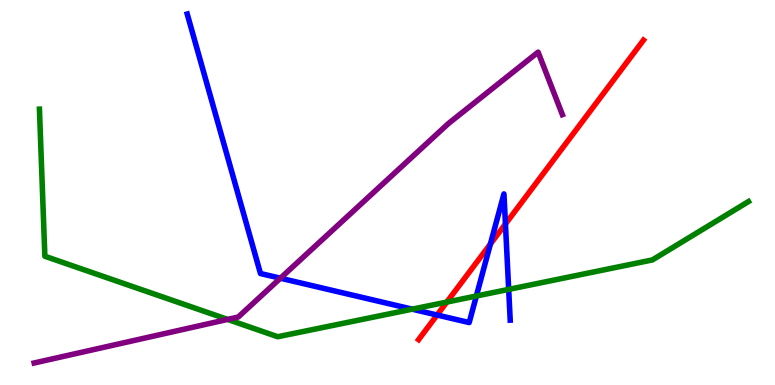[{'lines': ['blue', 'red'], 'intersections': [{'x': 5.64, 'y': 1.82}, {'x': 6.33, 'y': 3.66}, {'x': 6.52, 'y': 4.18}]}, {'lines': ['green', 'red'], 'intersections': [{'x': 5.77, 'y': 2.15}]}, {'lines': ['purple', 'red'], 'intersections': []}, {'lines': ['blue', 'green'], 'intersections': [{'x': 5.32, 'y': 1.97}, {'x': 6.15, 'y': 2.31}, {'x': 6.56, 'y': 2.48}]}, {'lines': ['blue', 'purple'], 'intersections': [{'x': 3.62, 'y': 2.77}]}, {'lines': ['green', 'purple'], 'intersections': [{'x': 2.94, 'y': 1.7}]}]